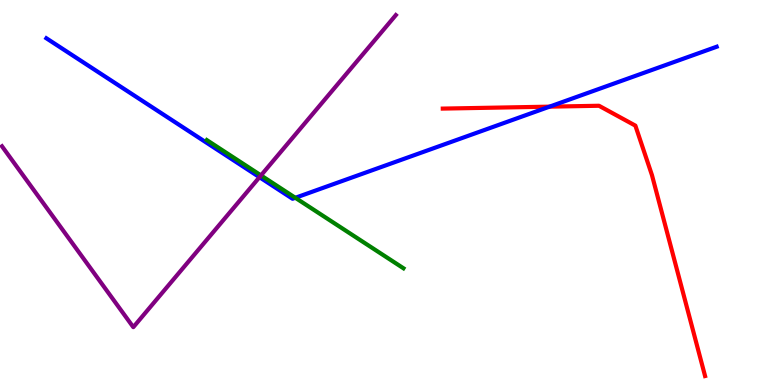[{'lines': ['blue', 'red'], 'intersections': [{'x': 7.09, 'y': 7.23}]}, {'lines': ['green', 'red'], 'intersections': []}, {'lines': ['purple', 'red'], 'intersections': []}, {'lines': ['blue', 'green'], 'intersections': [{'x': 3.81, 'y': 4.86}]}, {'lines': ['blue', 'purple'], 'intersections': [{'x': 3.35, 'y': 5.4}]}, {'lines': ['green', 'purple'], 'intersections': [{'x': 3.37, 'y': 5.44}]}]